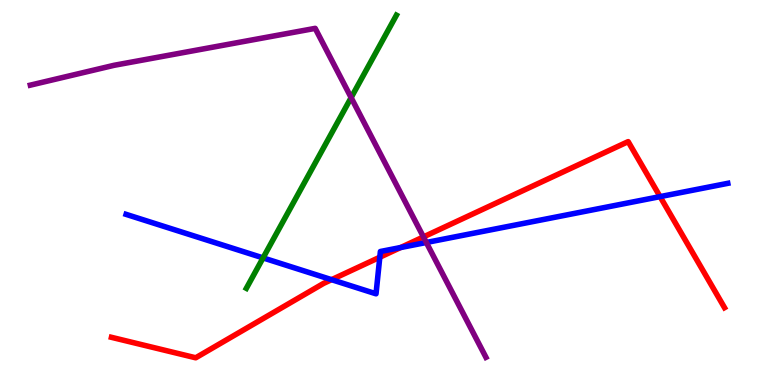[{'lines': ['blue', 'red'], 'intersections': [{'x': 4.28, 'y': 2.74}, {'x': 4.9, 'y': 3.32}, {'x': 5.17, 'y': 3.57}, {'x': 8.52, 'y': 4.89}]}, {'lines': ['green', 'red'], 'intersections': []}, {'lines': ['purple', 'red'], 'intersections': [{'x': 5.46, 'y': 3.85}]}, {'lines': ['blue', 'green'], 'intersections': [{'x': 3.39, 'y': 3.3}]}, {'lines': ['blue', 'purple'], 'intersections': [{'x': 5.5, 'y': 3.7}]}, {'lines': ['green', 'purple'], 'intersections': [{'x': 4.53, 'y': 7.46}]}]